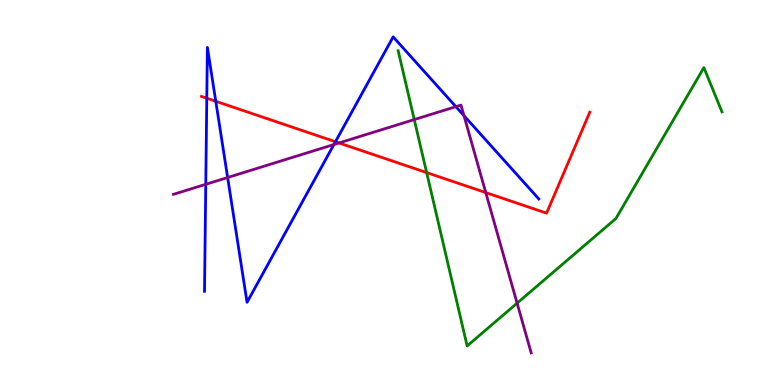[{'lines': ['blue', 'red'], 'intersections': [{'x': 2.67, 'y': 7.45}, {'x': 2.78, 'y': 7.37}, {'x': 4.33, 'y': 6.32}]}, {'lines': ['green', 'red'], 'intersections': [{'x': 5.51, 'y': 5.52}]}, {'lines': ['purple', 'red'], 'intersections': [{'x': 4.37, 'y': 6.29}, {'x': 6.27, 'y': 5.0}]}, {'lines': ['blue', 'green'], 'intersections': []}, {'lines': ['blue', 'purple'], 'intersections': [{'x': 2.66, 'y': 5.21}, {'x': 2.94, 'y': 5.39}, {'x': 4.31, 'y': 6.25}, {'x': 5.88, 'y': 7.23}, {'x': 5.99, 'y': 7.0}]}, {'lines': ['green', 'purple'], 'intersections': [{'x': 5.35, 'y': 6.89}, {'x': 6.67, 'y': 2.13}]}]